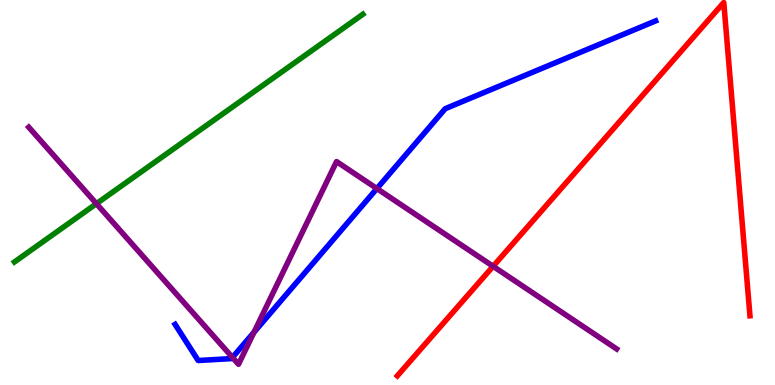[{'lines': ['blue', 'red'], 'intersections': []}, {'lines': ['green', 'red'], 'intersections': []}, {'lines': ['purple', 'red'], 'intersections': [{'x': 6.36, 'y': 3.08}]}, {'lines': ['blue', 'green'], 'intersections': []}, {'lines': ['blue', 'purple'], 'intersections': [{'x': 3.0, 'y': 0.716}, {'x': 3.28, 'y': 1.37}, {'x': 4.86, 'y': 5.1}]}, {'lines': ['green', 'purple'], 'intersections': [{'x': 1.24, 'y': 4.71}]}]